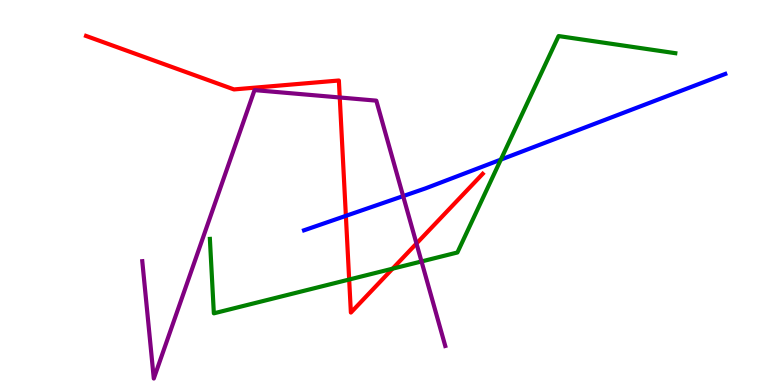[{'lines': ['blue', 'red'], 'intersections': [{'x': 4.46, 'y': 4.39}]}, {'lines': ['green', 'red'], 'intersections': [{'x': 4.51, 'y': 2.74}, {'x': 5.07, 'y': 3.02}]}, {'lines': ['purple', 'red'], 'intersections': [{'x': 4.38, 'y': 7.47}, {'x': 5.37, 'y': 3.67}]}, {'lines': ['blue', 'green'], 'intersections': [{'x': 6.46, 'y': 5.85}]}, {'lines': ['blue', 'purple'], 'intersections': [{'x': 5.2, 'y': 4.91}]}, {'lines': ['green', 'purple'], 'intersections': [{'x': 5.44, 'y': 3.21}]}]